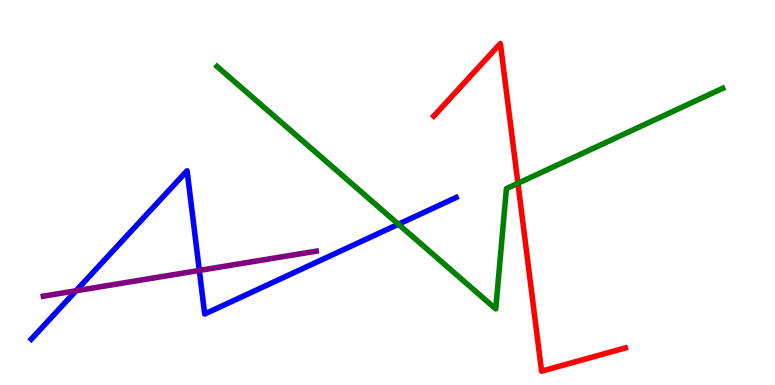[{'lines': ['blue', 'red'], 'intersections': []}, {'lines': ['green', 'red'], 'intersections': [{'x': 6.68, 'y': 5.24}]}, {'lines': ['purple', 'red'], 'intersections': []}, {'lines': ['blue', 'green'], 'intersections': [{'x': 5.14, 'y': 4.18}]}, {'lines': ['blue', 'purple'], 'intersections': [{'x': 0.981, 'y': 2.45}, {'x': 2.57, 'y': 2.98}]}, {'lines': ['green', 'purple'], 'intersections': []}]